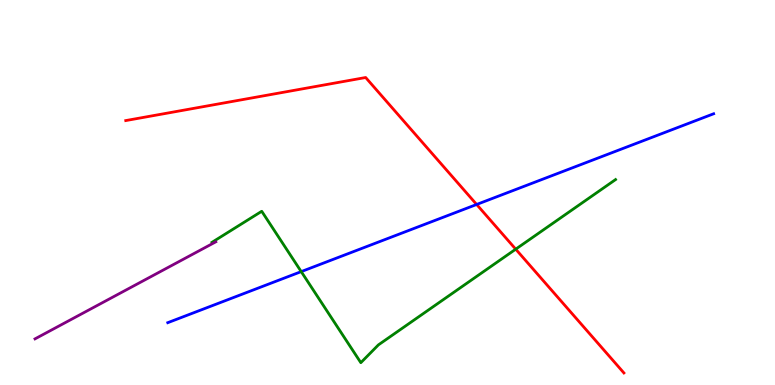[{'lines': ['blue', 'red'], 'intersections': [{'x': 6.15, 'y': 4.69}]}, {'lines': ['green', 'red'], 'intersections': [{'x': 6.65, 'y': 3.53}]}, {'lines': ['purple', 'red'], 'intersections': []}, {'lines': ['blue', 'green'], 'intersections': [{'x': 3.89, 'y': 2.95}]}, {'lines': ['blue', 'purple'], 'intersections': []}, {'lines': ['green', 'purple'], 'intersections': []}]